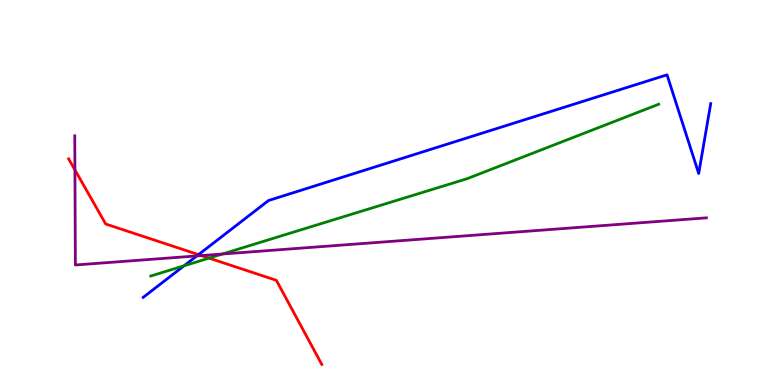[{'lines': ['blue', 'red'], 'intersections': [{'x': 2.56, 'y': 3.39}]}, {'lines': ['green', 'red'], 'intersections': [{'x': 2.7, 'y': 3.3}]}, {'lines': ['purple', 'red'], 'intersections': [{'x': 0.967, 'y': 5.59}, {'x': 2.6, 'y': 3.36}]}, {'lines': ['blue', 'green'], 'intersections': [{'x': 2.38, 'y': 3.1}]}, {'lines': ['blue', 'purple'], 'intersections': [{'x': 2.54, 'y': 3.35}]}, {'lines': ['green', 'purple'], 'intersections': [{'x': 2.87, 'y': 3.4}]}]